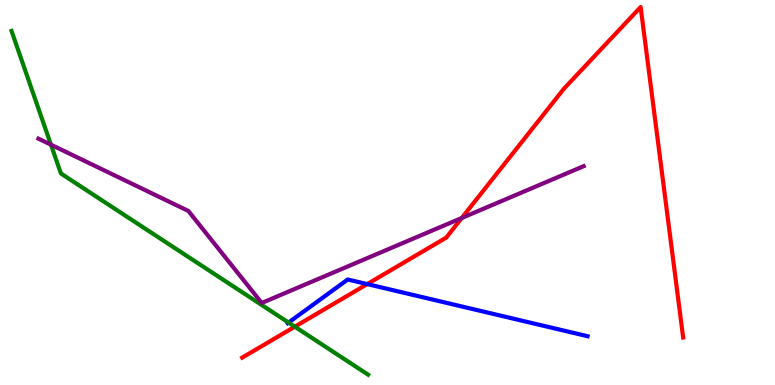[{'lines': ['blue', 'red'], 'intersections': [{'x': 4.74, 'y': 2.62}]}, {'lines': ['green', 'red'], 'intersections': [{'x': 3.8, 'y': 1.51}]}, {'lines': ['purple', 'red'], 'intersections': [{'x': 5.96, 'y': 4.34}]}, {'lines': ['blue', 'green'], 'intersections': [{'x': 3.72, 'y': 1.62}]}, {'lines': ['blue', 'purple'], 'intersections': []}, {'lines': ['green', 'purple'], 'intersections': [{'x': 0.657, 'y': 6.24}]}]